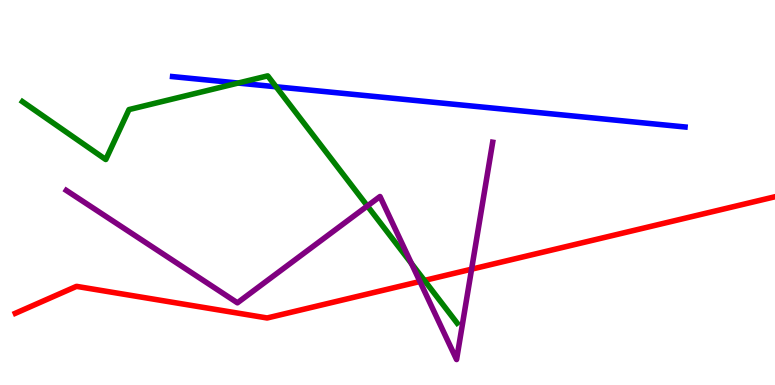[{'lines': ['blue', 'red'], 'intersections': []}, {'lines': ['green', 'red'], 'intersections': [{'x': 5.48, 'y': 2.72}]}, {'lines': ['purple', 'red'], 'intersections': [{'x': 5.42, 'y': 2.69}, {'x': 6.09, 'y': 3.01}]}, {'lines': ['blue', 'green'], 'intersections': [{'x': 3.07, 'y': 7.84}, {'x': 3.56, 'y': 7.75}]}, {'lines': ['blue', 'purple'], 'intersections': []}, {'lines': ['green', 'purple'], 'intersections': [{'x': 4.74, 'y': 4.65}, {'x': 5.31, 'y': 3.16}]}]